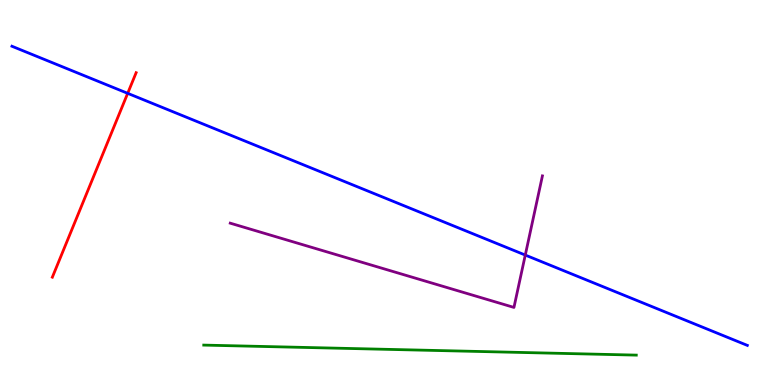[{'lines': ['blue', 'red'], 'intersections': [{'x': 1.65, 'y': 7.58}]}, {'lines': ['green', 'red'], 'intersections': []}, {'lines': ['purple', 'red'], 'intersections': []}, {'lines': ['blue', 'green'], 'intersections': []}, {'lines': ['blue', 'purple'], 'intersections': [{'x': 6.78, 'y': 3.38}]}, {'lines': ['green', 'purple'], 'intersections': []}]